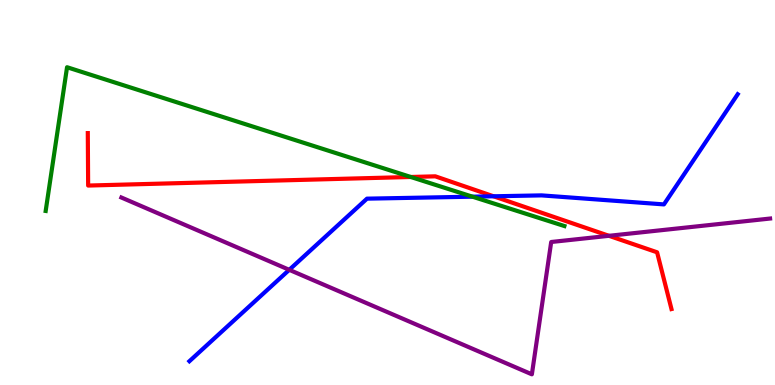[{'lines': ['blue', 'red'], 'intersections': [{'x': 6.37, 'y': 4.9}]}, {'lines': ['green', 'red'], 'intersections': [{'x': 5.3, 'y': 5.4}]}, {'lines': ['purple', 'red'], 'intersections': [{'x': 7.86, 'y': 3.88}]}, {'lines': ['blue', 'green'], 'intersections': [{'x': 6.1, 'y': 4.89}]}, {'lines': ['blue', 'purple'], 'intersections': [{'x': 3.73, 'y': 2.99}]}, {'lines': ['green', 'purple'], 'intersections': []}]